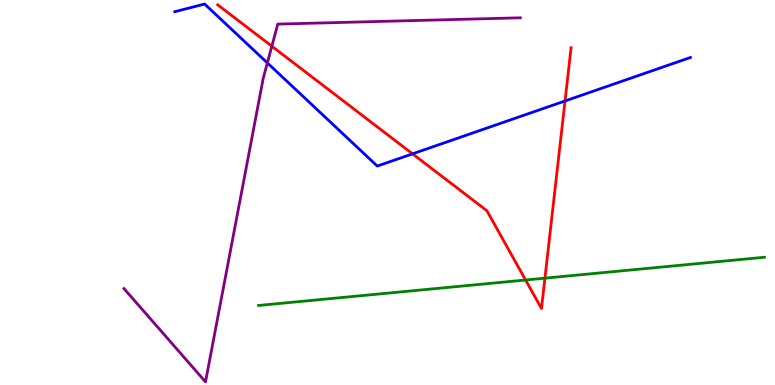[{'lines': ['blue', 'red'], 'intersections': [{'x': 5.32, 'y': 6.0}, {'x': 7.29, 'y': 7.38}]}, {'lines': ['green', 'red'], 'intersections': [{'x': 6.78, 'y': 2.73}, {'x': 7.03, 'y': 2.77}]}, {'lines': ['purple', 'red'], 'intersections': [{'x': 3.51, 'y': 8.8}]}, {'lines': ['blue', 'green'], 'intersections': []}, {'lines': ['blue', 'purple'], 'intersections': [{'x': 3.45, 'y': 8.37}]}, {'lines': ['green', 'purple'], 'intersections': []}]